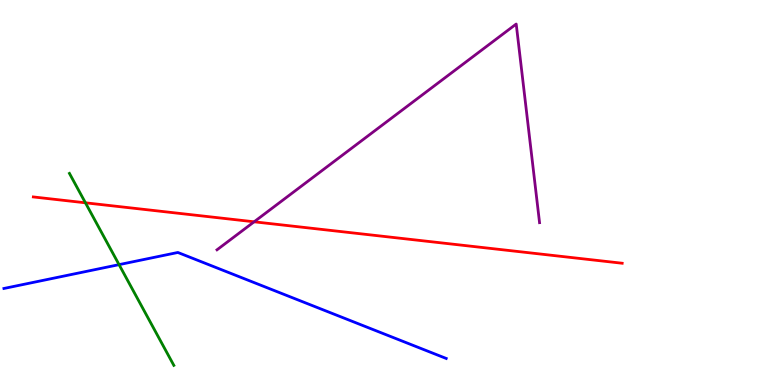[{'lines': ['blue', 'red'], 'intersections': []}, {'lines': ['green', 'red'], 'intersections': [{'x': 1.1, 'y': 4.73}]}, {'lines': ['purple', 'red'], 'intersections': [{'x': 3.28, 'y': 4.24}]}, {'lines': ['blue', 'green'], 'intersections': [{'x': 1.54, 'y': 3.13}]}, {'lines': ['blue', 'purple'], 'intersections': []}, {'lines': ['green', 'purple'], 'intersections': []}]